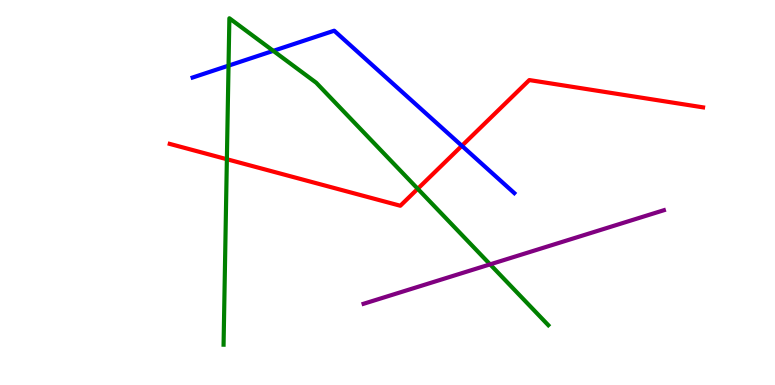[{'lines': ['blue', 'red'], 'intersections': [{'x': 5.96, 'y': 6.21}]}, {'lines': ['green', 'red'], 'intersections': [{'x': 2.93, 'y': 5.86}, {'x': 5.39, 'y': 5.1}]}, {'lines': ['purple', 'red'], 'intersections': []}, {'lines': ['blue', 'green'], 'intersections': [{'x': 2.95, 'y': 8.29}, {'x': 3.53, 'y': 8.68}]}, {'lines': ['blue', 'purple'], 'intersections': []}, {'lines': ['green', 'purple'], 'intersections': [{'x': 6.32, 'y': 3.13}]}]